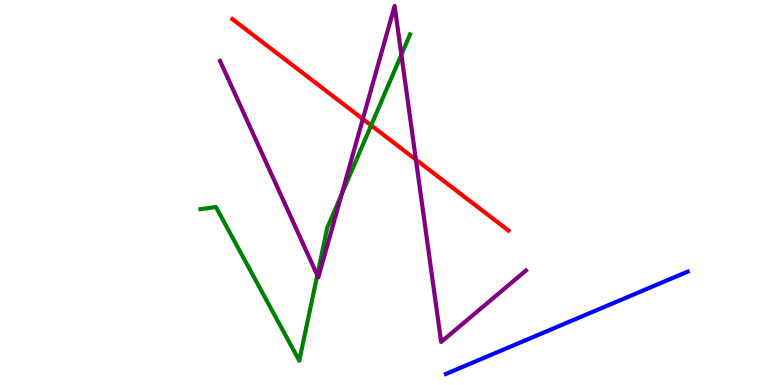[{'lines': ['blue', 'red'], 'intersections': []}, {'lines': ['green', 'red'], 'intersections': [{'x': 4.79, 'y': 6.74}]}, {'lines': ['purple', 'red'], 'intersections': [{'x': 4.68, 'y': 6.91}, {'x': 5.37, 'y': 5.85}]}, {'lines': ['blue', 'green'], 'intersections': []}, {'lines': ['blue', 'purple'], 'intersections': []}, {'lines': ['green', 'purple'], 'intersections': [{'x': 4.09, 'y': 2.85}, {'x': 4.41, 'y': 4.96}, {'x': 5.18, 'y': 8.58}]}]